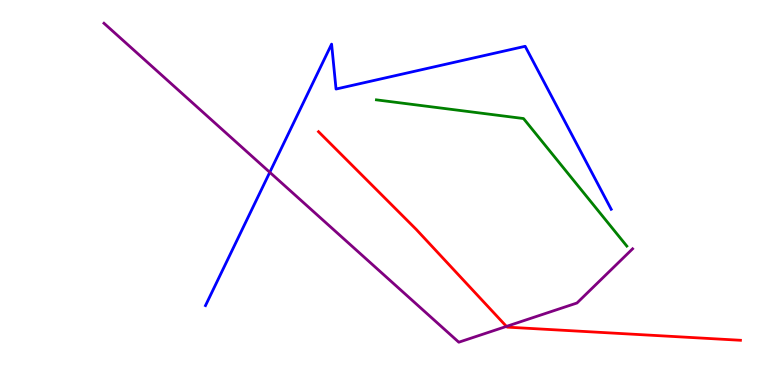[{'lines': ['blue', 'red'], 'intersections': []}, {'lines': ['green', 'red'], 'intersections': []}, {'lines': ['purple', 'red'], 'intersections': [{'x': 6.53, 'y': 1.52}]}, {'lines': ['blue', 'green'], 'intersections': []}, {'lines': ['blue', 'purple'], 'intersections': [{'x': 3.48, 'y': 5.52}]}, {'lines': ['green', 'purple'], 'intersections': []}]